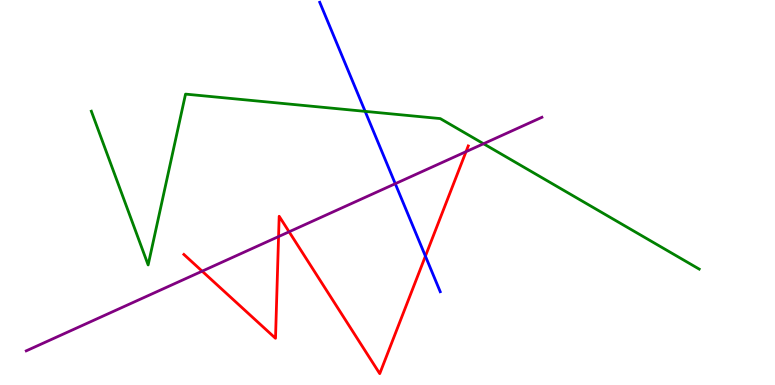[{'lines': ['blue', 'red'], 'intersections': [{'x': 5.49, 'y': 3.35}]}, {'lines': ['green', 'red'], 'intersections': []}, {'lines': ['purple', 'red'], 'intersections': [{'x': 2.61, 'y': 2.96}, {'x': 3.59, 'y': 3.86}, {'x': 3.73, 'y': 3.98}, {'x': 6.01, 'y': 6.06}]}, {'lines': ['blue', 'green'], 'intersections': [{'x': 4.71, 'y': 7.11}]}, {'lines': ['blue', 'purple'], 'intersections': [{'x': 5.1, 'y': 5.23}]}, {'lines': ['green', 'purple'], 'intersections': [{'x': 6.24, 'y': 6.27}]}]